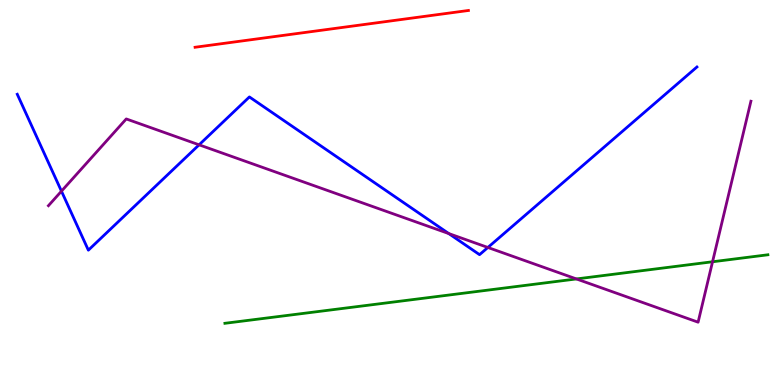[{'lines': ['blue', 'red'], 'intersections': []}, {'lines': ['green', 'red'], 'intersections': []}, {'lines': ['purple', 'red'], 'intersections': []}, {'lines': ['blue', 'green'], 'intersections': []}, {'lines': ['blue', 'purple'], 'intersections': [{'x': 0.793, 'y': 5.03}, {'x': 2.57, 'y': 6.24}, {'x': 5.79, 'y': 3.93}, {'x': 6.3, 'y': 3.57}]}, {'lines': ['green', 'purple'], 'intersections': [{'x': 7.44, 'y': 2.75}, {'x': 9.19, 'y': 3.2}]}]